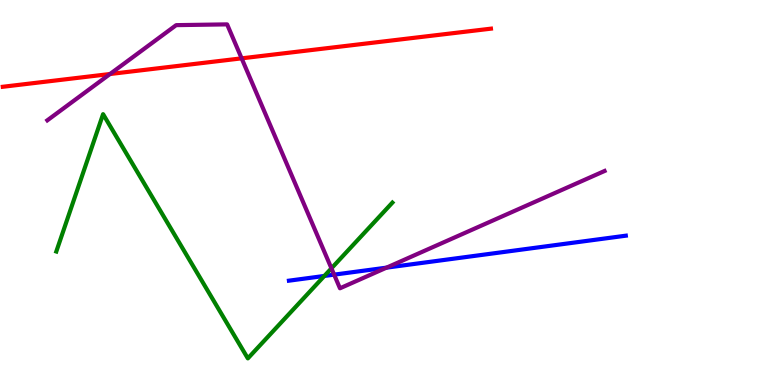[{'lines': ['blue', 'red'], 'intersections': []}, {'lines': ['green', 'red'], 'intersections': []}, {'lines': ['purple', 'red'], 'intersections': [{'x': 1.42, 'y': 8.08}, {'x': 3.12, 'y': 8.48}]}, {'lines': ['blue', 'green'], 'intersections': [{'x': 4.19, 'y': 2.83}]}, {'lines': ['blue', 'purple'], 'intersections': [{'x': 4.31, 'y': 2.87}, {'x': 4.99, 'y': 3.05}]}, {'lines': ['green', 'purple'], 'intersections': [{'x': 4.28, 'y': 3.03}]}]